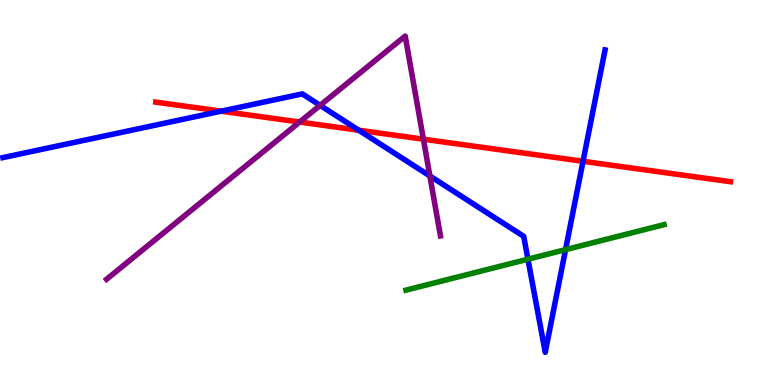[{'lines': ['blue', 'red'], 'intersections': [{'x': 2.85, 'y': 7.11}, {'x': 4.63, 'y': 6.62}, {'x': 7.52, 'y': 5.81}]}, {'lines': ['green', 'red'], 'intersections': []}, {'lines': ['purple', 'red'], 'intersections': [{'x': 3.87, 'y': 6.83}, {'x': 5.46, 'y': 6.38}]}, {'lines': ['blue', 'green'], 'intersections': [{'x': 6.81, 'y': 3.27}, {'x': 7.3, 'y': 3.52}]}, {'lines': ['blue', 'purple'], 'intersections': [{'x': 4.13, 'y': 7.26}, {'x': 5.55, 'y': 5.43}]}, {'lines': ['green', 'purple'], 'intersections': []}]